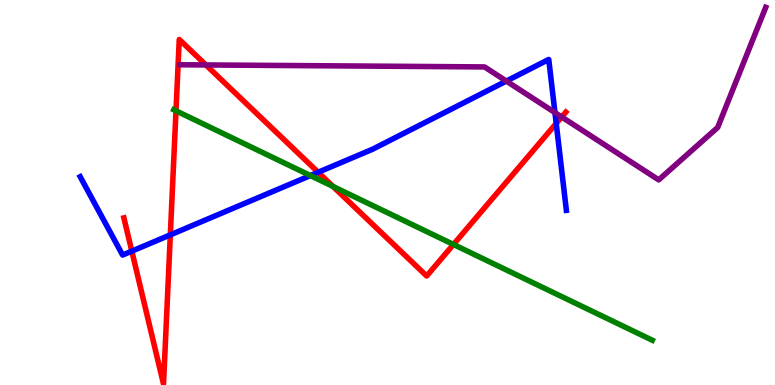[{'lines': ['blue', 'red'], 'intersections': [{'x': 1.7, 'y': 3.48}, {'x': 2.2, 'y': 3.9}, {'x': 4.11, 'y': 5.53}, {'x': 7.18, 'y': 6.79}]}, {'lines': ['green', 'red'], 'intersections': [{'x': 2.27, 'y': 7.12}, {'x': 4.3, 'y': 5.16}, {'x': 5.85, 'y': 3.65}]}, {'lines': ['purple', 'red'], 'intersections': [{'x': 2.66, 'y': 8.31}, {'x': 7.25, 'y': 6.96}]}, {'lines': ['blue', 'green'], 'intersections': [{'x': 4.01, 'y': 5.44}]}, {'lines': ['blue', 'purple'], 'intersections': [{'x': 6.53, 'y': 7.89}, {'x': 7.16, 'y': 7.08}]}, {'lines': ['green', 'purple'], 'intersections': []}]